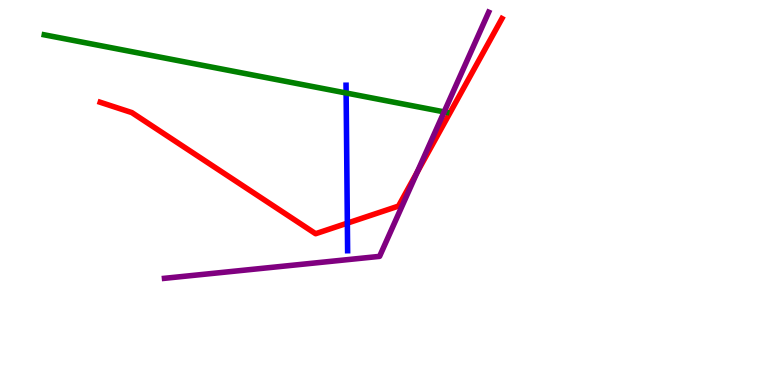[{'lines': ['blue', 'red'], 'intersections': [{'x': 4.48, 'y': 4.2}]}, {'lines': ['green', 'red'], 'intersections': []}, {'lines': ['purple', 'red'], 'intersections': [{'x': 5.38, 'y': 5.53}]}, {'lines': ['blue', 'green'], 'intersections': [{'x': 4.47, 'y': 7.58}]}, {'lines': ['blue', 'purple'], 'intersections': []}, {'lines': ['green', 'purple'], 'intersections': [{'x': 5.73, 'y': 7.09}]}]